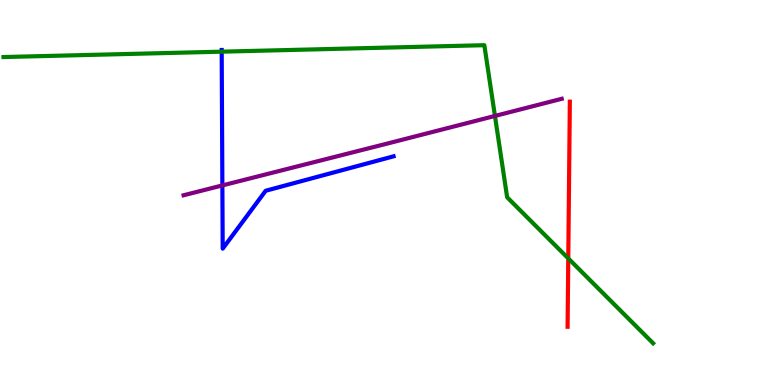[{'lines': ['blue', 'red'], 'intersections': []}, {'lines': ['green', 'red'], 'intersections': [{'x': 7.33, 'y': 3.29}]}, {'lines': ['purple', 'red'], 'intersections': []}, {'lines': ['blue', 'green'], 'intersections': [{'x': 2.86, 'y': 8.66}]}, {'lines': ['blue', 'purple'], 'intersections': [{'x': 2.87, 'y': 5.18}]}, {'lines': ['green', 'purple'], 'intersections': [{'x': 6.39, 'y': 6.99}]}]